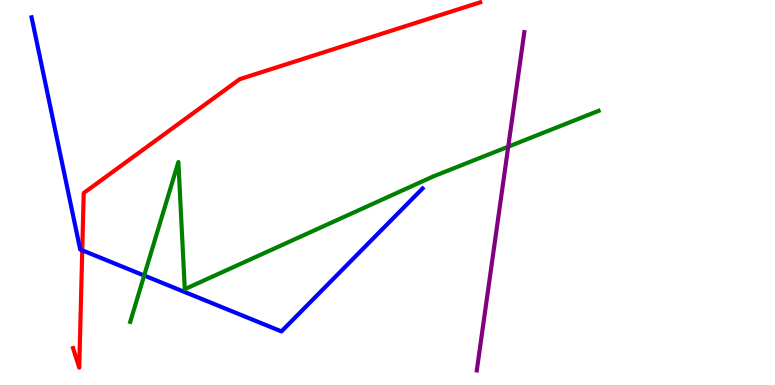[{'lines': ['blue', 'red'], 'intersections': [{'x': 1.06, 'y': 3.5}]}, {'lines': ['green', 'red'], 'intersections': []}, {'lines': ['purple', 'red'], 'intersections': []}, {'lines': ['blue', 'green'], 'intersections': [{'x': 1.86, 'y': 2.84}]}, {'lines': ['blue', 'purple'], 'intersections': []}, {'lines': ['green', 'purple'], 'intersections': [{'x': 6.56, 'y': 6.19}]}]